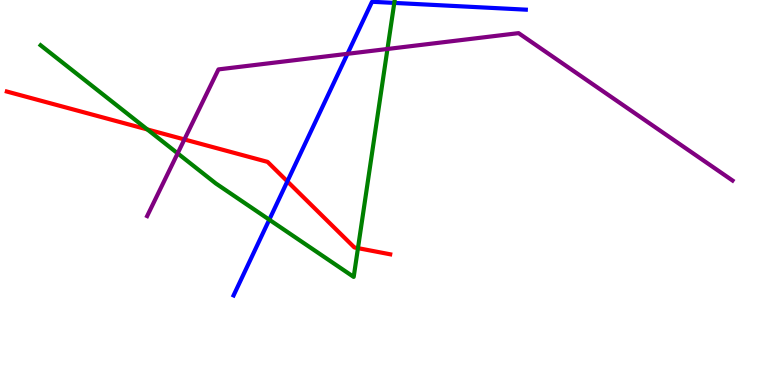[{'lines': ['blue', 'red'], 'intersections': [{'x': 3.71, 'y': 5.29}]}, {'lines': ['green', 'red'], 'intersections': [{'x': 1.9, 'y': 6.64}, {'x': 4.62, 'y': 3.55}]}, {'lines': ['purple', 'red'], 'intersections': [{'x': 2.38, 'y': 6.38}]}, {'lines': ['blue', 'green'], 'intersections': [{'x': 3.47, 'y': 4.29}, {'x': 5.09, 'y': 9.92}]}, {'lines': ['blue', 'purple'], 'intersections': [{'x': 4.48, 'y': 8.6}]}, {'lines': ['green', 'purple'], 'intersections': [{'x': 2.29, 'y': 6.02}, {'x': 5.0, 'y': 8.73}]}]